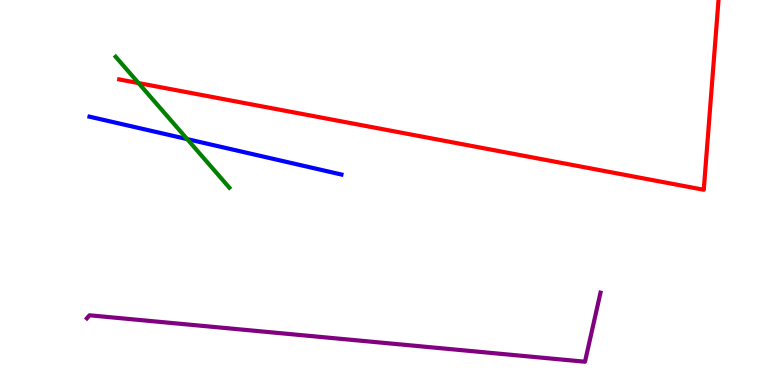[{'lines': ['blue', 'red'], 'intersections': []}, {'lines': ['green', 'red'], 'intersections': [{'x': 1.79, 'y': 7.84}]}, {'lines': ['purple', 'red'], 'intersections': []}, {'lines': ['blue', 'green'], 'intersections': [{'x': 2.42, 'y': 6.39}]}, {'lines': ['blue', 'purple'], 'intersections': []}, {'lines': ['green', 'purple'], 'intersections': []}]